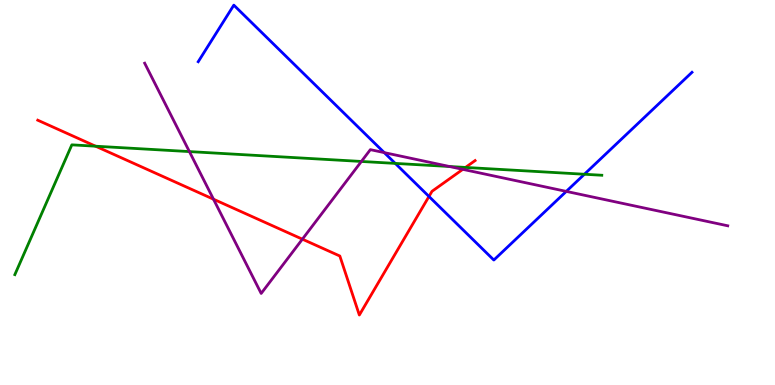[{'lines': ['blue', 'red'], 'intersections': [{'x': 5.54, 'y': 4.9}]}, {'lines': ['green', 'red'], 'intersections': [{'x': 1.23, 'y': 6.2}, {'x': 6.01, 'y': 5.65}]}, {'lines': ['purple', 'red'], 'intersections': [{'x': 2.75, 'y': 4.83}, {'x': 3.9, 'y': 3.79}, {'x': 5.97, 'y': 5.6}]}, {'lines': ['blue', 'green'], 'intersections': [{'x': 5.1, 'y': 5.76}, {'x': 7.54, 'y': 5.47}]}, {'lines': ['blue', 'purple'], 'intersections': [{'x': 4.96, 'y': 6.04}, {'x': 7.31, 'y': 5.03}]}, {'lines': ['green', 'purple'], 'intersections': [{'x': 2.44, 'y': 6.06}, {'x': 4.66, 'y': 5.81}, {'x': 5.8, 'y': 5.68}]}]